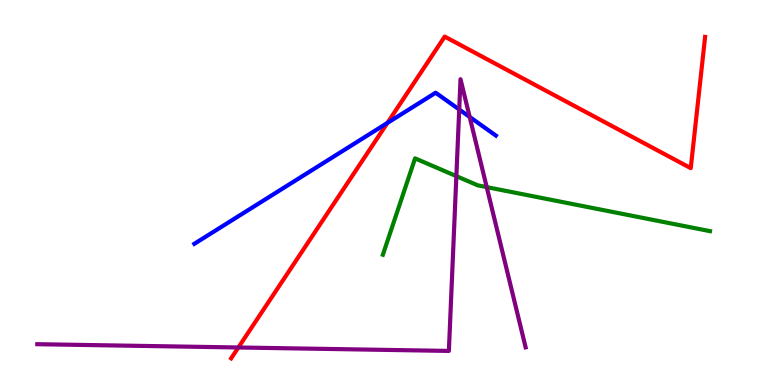[{'lines': ['blue', 'red'], 'intersections': [{'x': 5.0, 'y': 6.81}]}, {'lines': ['green', 'red'], 'intersections': []}, {'lines': ['purple', 'red'], 'intersections': [{'x': 3.08, 'y': 0.974}]}, {'lines': ['blue', 'green'], 'intersections': []}, {'lines': ['blue', 'purple'], 'intersections': [{'x': 5.93, 'y': 7.16}, {'x': 6.06, 'y': 6.96}]}, {'lines': ['green', 'purple'], 'intersections': [{'x': 5.89, 'y': 5.42}, {'x': 6.28, 'y': 5.14}]}]